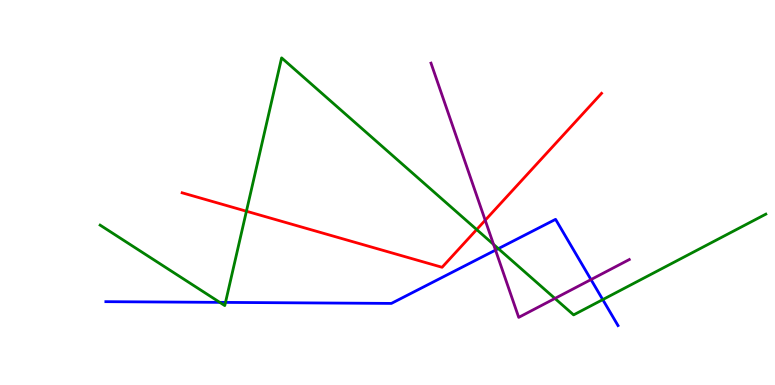[{'lines': ['blue', 'red'], 'intersections': []}, {'lines': ['green', 'red'], 'intersections': [{'x': 3.18, 'y': 4.51}, {'x': 6.15, 'y': 4.04}]}, {'lines': ['purple', 'red'], 'intersections': [{'x': 6.26, 'y': 4.28}]}, {'lines': ['blue', 'green'], 'intersections': [{'x': 2.84, 'y': 2.15}, {'x': 2.91, 'y': 2.15}, {'x': 6.43, 'y': 3.54}, {'x': 7.78, 'y': 2.22}]}, {'lines': ['blue', 'purple'], 'intersections': [{'x': 6.39, 'y': 3.5}, {'x': 7.63, 'y': 2.74}]}, {'lines': ['green', 'purple'], 'intersections': [{'x': 6.37, 'y': 3.65}, {'x': 7.16, 'y': 2.25}]}]